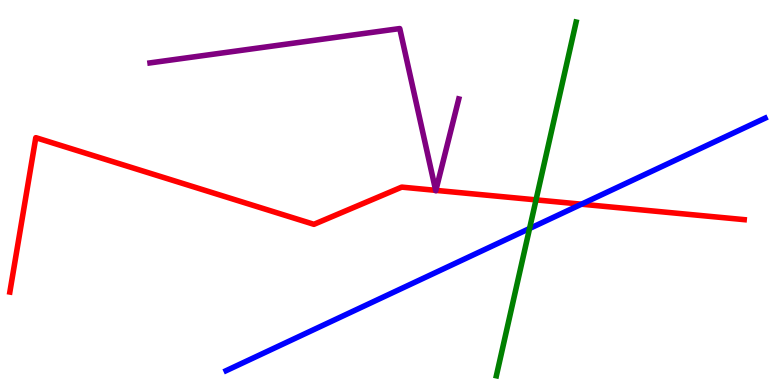[{'lines': ['blue', 'red'], 'intersections': [{'x': 7.5, 'y': 4.7}]}, {'lines': ['green', 'red'], 'intersections': [{'x': 6.92, 'y': 4.81}]}, {'lines': ['purple', 'red'], 'intersections': [{'x': 5.62, 'y': 5.06}, {'x': 5.62, 'y': 5.06}]}, {'lines': ['blue', 'green'], 'intersections': [{'x': 6.83, 'y': 4.06}]}, {'lines': ['blue', 'purple'], 'intersections': []}, {'lines': ['green', 'purple'], 'intersections': []}]